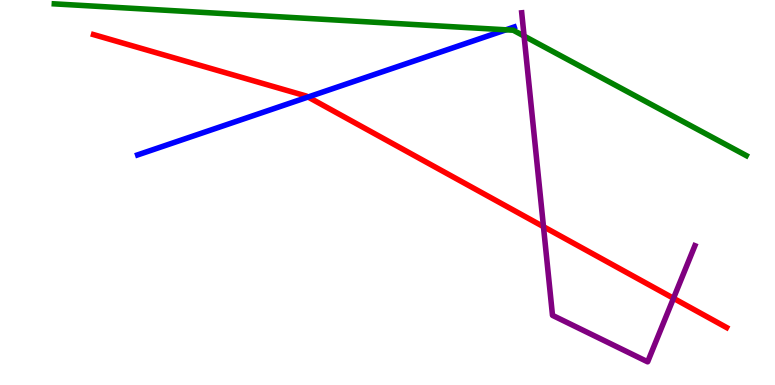[{'lines': ['blue', 'red'], 'intersections': [{'x': 3.97, 'y': 7.48}]}, {'lines': ['green', 'red'], 'intersections': []}, {'lines': ['purple', 'red'], 'intersections': [{'x': 7.01, 'y': 4.11}, {'x': 8.69, 'y': 2.25}]}, {'lines': ['blue', 'green'], 'intersections': [{'x': 6.53, 'y': 9.23}]}, {'lines': ['blue', 'purple'], 'intersections': []}, {'lines': ['green', 'purple'], 'intersections': [{'x': 6.76, 'y': 9.06}]}]